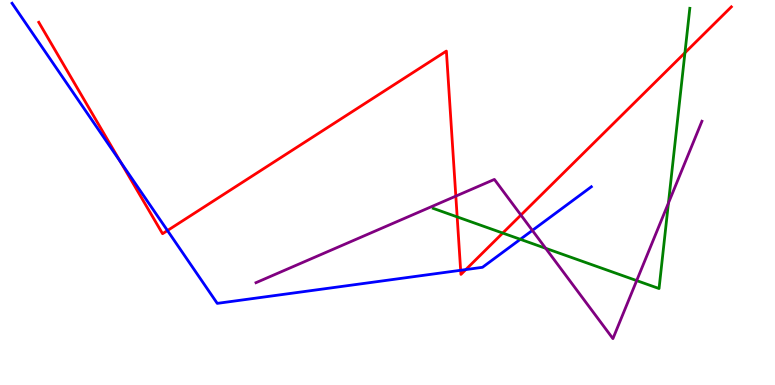[{'lines': ['blue', 'red'], 'intersections': [{'x': 1.55, 'y': 5.8}, {'x': 2.16, 'y': 4.01}, {'x': 5.94, 'y': 2.98}, {'x': 6.01, 'y': 3.0}]}, {'lines': ['green', 'red'], 'intersections': [{'x': 5.9, 'y': 4.37}, {'x': 6.49, 'y': 3.95}, {'x': 8.84, 'y': 8.63}]}, {'lines': ['purple', 'red'], 'intersections': [{'x': 5.88, 'y': 4.91}, {'x': 6.72, 'y': 4.41}]}, {'lines': ['blue', 'green'], 'intersections': [{'x': 6.71, 'y': 3.78}]}, {'lines': ['blue', 'purple'], 'intersections': [{'x': 6.87, 'y': 4.02}]}, {'lines': ['green', 'purple'], 'intersections': [{'x': 7.04, 'y': 3.55}, {'x': 8.22, 'y': 2.71}, {'x': 8.63, 'y': 4.73}]}]